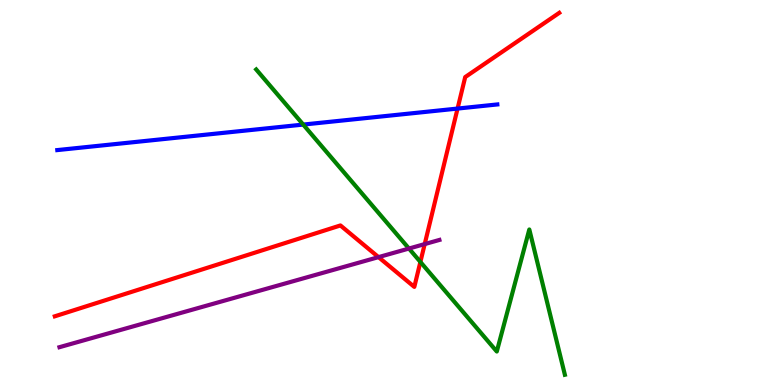[{'lines': ['blue', 'red'], 'intersections': [{'x': 5.9, 'y': 7.18}]}, {'lines': ['green', 'red'], 'intersections': [{'x': 5.42, 'y': 3.2}]}, {'lines': ['purple', 'red'], 'intersections': [{'x': 4.88, 'y': 3.32}, {'x': 5.48, 'y': 3.66}]}, {'lines': ['blue', 'green'], 'intersections': [{'x': 3.91, 'y': 6.76}]}, {'lines': ['blue', 'purple'], 'intersections': []}, {'lines': ['green', 'purple'], 'intersections': [{'x': 5.28, 'y': 3.54}]}]